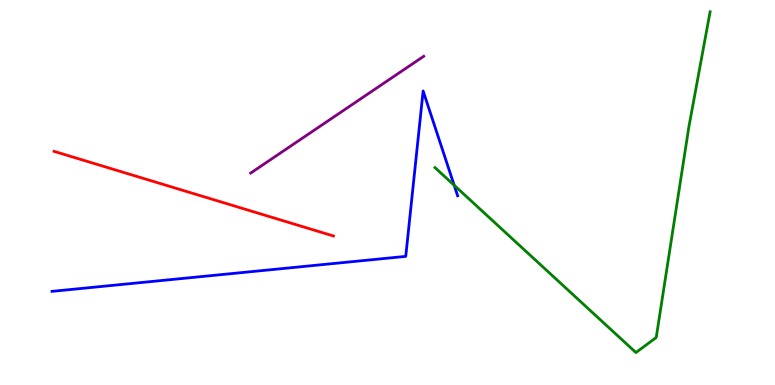[{'lines': ['blue', 'red'], 'intersections': []}, {'lines': ['green', 'red'], 'intersections': []}, {'lines': ['purple', 'red'], 'intersections': []}, {'lines': ['blue', 'green'], 'intersections': [{'x': 5.86, 'y': 5.19}]}, {'lines': ['blue', 'purple'], 'intersections': []}, {'lines': ['green', 'purple'], 'intersections': []}]